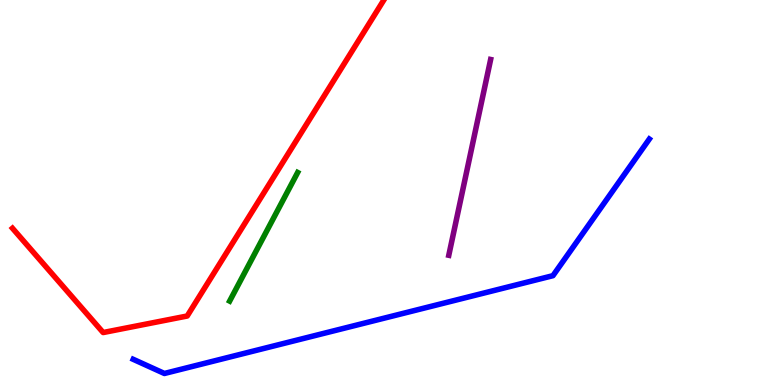[{'lines': ['blue', 'red'], 'intersections': []}, {'lines': ['green', 'red'], 'intersections': []}, {'lines': ['purple', 'red'], 'intersections': []}, {'lines': ['blue', 'green'], 'intersections': []}, {'lines': ['blue', 'purple'], 'intersections': []}, {'lines': ['green', 'purple'], 'intersections': []}]